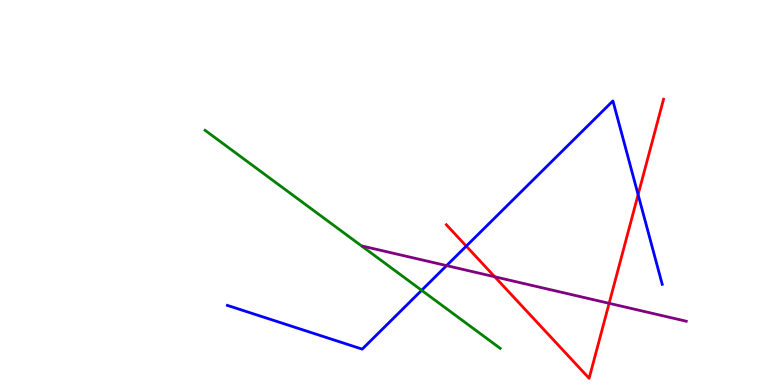[{'lines': ['blue', 'red'], 'intersections': [{'x': 6.02, 'y': 3.61}, {'x': 8.23, 'y': 4.95}]}, {'lines': ['green', 'red'], 'intersections': []}, {'lines': ['purple', 'red'], 'intersections': [{'x': 6.38, 'y': 2.81}, {'x': 7.86, 'y': 2.12}]}, {'lines': ['blue', 'green'], 'intersections': [{'x': 5.44, 'y': 2.46}]}, {'lines': ['blue', 'purple'], 'intersections': [{'x': 5.76, 'y': 3.1}]}, {'lines': ['green', 'purple'], 'intersections': []}]